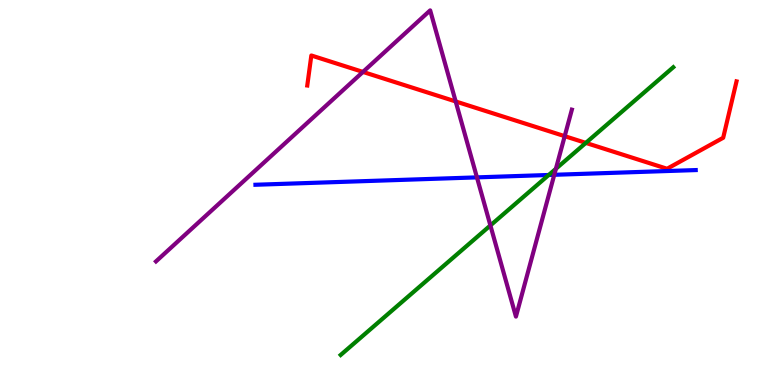[{'lines': ['blue', 'red'], 'intersections': []}, {'lines': ['green', 'red'], 'intersections': [{'x': 7.56, 'y': 6.29}]}, {'lines': ['purple', 'red'], 'intersections': [{'x': 4.68, 'y': 8.13}, {'x': 5.88, 'y': 7.36}, {'x': 7.29, 'y': 6.46}]}, {'lines': ['blue', 'green'], 'intersections': [{'x': 7.08, 'y': 5.46}]}, {'lines': ['blue', 'purple'], 'intersections': [{'x': 6.15, 'y': 5.39}, {'x': 7.15, 'y': 5.46}]}, {'lines': ['green', 'purple'], 'intersections': [{'x': 6.33, 'y': 4.14}, {'x': 7.17, 'y': 5.62}]}]